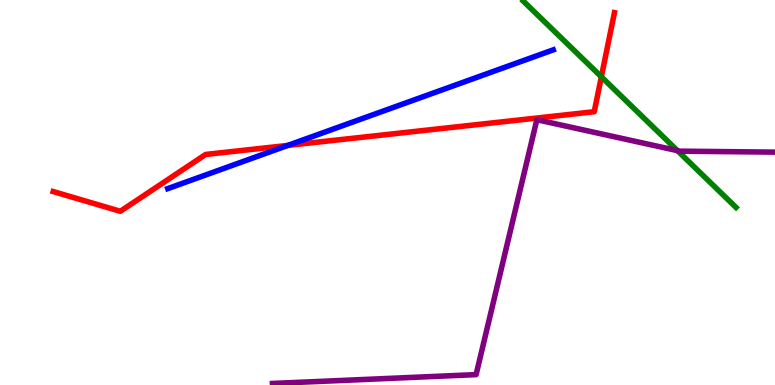[{'lines': ['blue', 'red'], 'intersections': [{'x': 3.71, 'y': 6.22}]}, {'lines': ['green', 'red'], 'intersections': [{'x': 7.76, 'y': 8.0}]}, {'lines': ['purple', 'red'], 'intersections': []}, {'lines': ['blue', 'green'], 'intersections': []}, {'lines': ['blue', 'purple'], 'intersections': []}, {'lines': ['green', 'purple'], 'intersections': [{'x': 8.74, 'y': 6.09}]}]